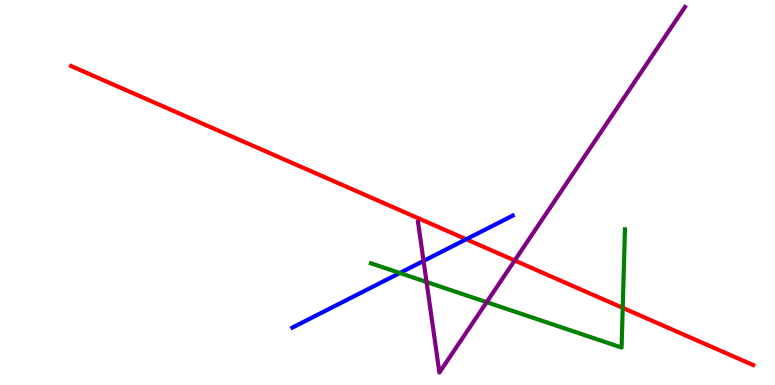[{'lines': ['blue', 'red'], 'intersections': [{'x': 6.02, 'y': 3.79}]}, {'lines': ['green', 'red'], 'intersections': [{'x': 8.04, 'y': 2.0}]}, {'lines': ['purple', 'red'], 'intersections': [{'x': 6.64, 'y': 3.23}]}, {'lines': ['blue', 'green'], 'intersections': [{'x': 5.16, 'y': 2.91}]}, {'lines': ['blue', 'purple'], 'intersections': [{'x': 5.47, 'y': 3.22}]}, {'lines': ['green', 'purple'], 'intersections': [{'x': 5.5, 'y': 2.68}, {'x': 6.28, 'y': 2.15}]}]